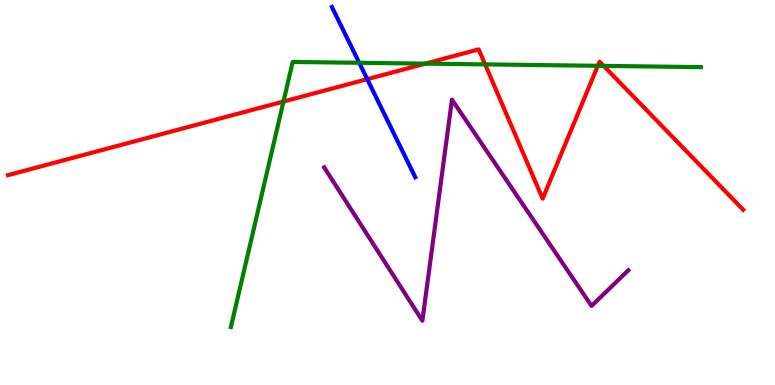[{'lines': ['blue', 'red'], 'intersections': [{'x': 4.74, 'y': 7.94}]}, {'lines': ['green', 'red'], 'intersections': [{'x': 3.66, 'y': 7.36}, {'x': 5.49, 'y': 8.35}, {'x': 6.26, 'y': 8.33}, {'x': 7.71, 'y': 8.29}, {'x': 7.79, 'y': 8.29}]}, {'lines': ['purple', 'red'], 'intersections': []}, {'lines': ['blue', 'green'], 'intersections': [{'x': 4.64, 'y': 8.37}]}, {'lines': ['blue', 'purple'], 'intersections': []}, {'lines': ['green', 'purple'], 'intersections': []}]